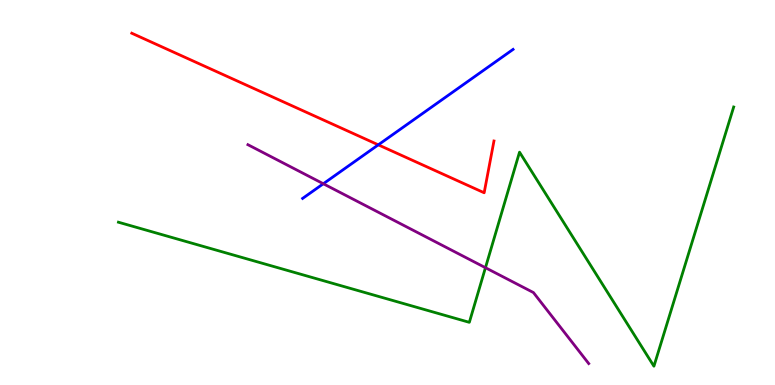[{'lines': ['blue', 'red'], 'intersections': [{'x': 4.88, 'y': 6.24}]}, {'lines': ['green', 'red'], 'intersections': []}, {'lines': ['purple', 'red'], 'intersections': []}, {'lines': ['blue', 'green'], 'intersections': []}, {'lines': ['blue', 'purple'], 'intersections': [{'x': 4.17, 'y': 5.23}]}, {'lines': ['green', 'purple'], 'intersections': [{'x': 6.26, 'y': 3.05}]}]